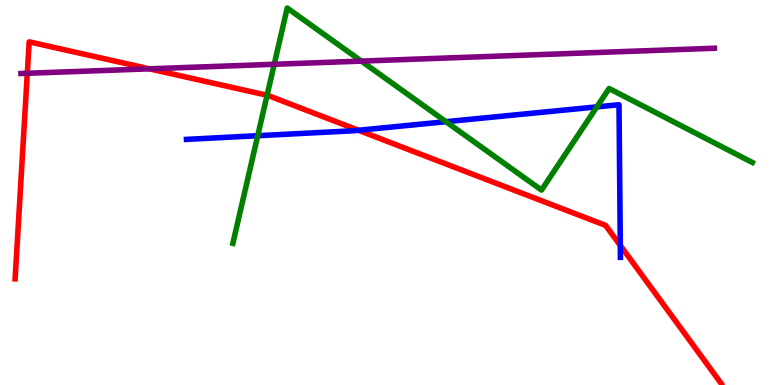[{'lines': ['blue', 'red'], 'intersections': [{'x': 4.63, 'y': 6.62}, {'x': 8.0, 'y': 3.62}]}, {'lines': ['green', 'red'], 'intersections': [{'x': 3.45, 'y': 7.53}]}, {'lines': ['purple', 'red'], 'intersections': [{'x': 0.352, 'y': 8.1}, {'x': 1.93, 'y': 8.21}]}, {'lines': ['blue', 'green'], 'intersections': [{'x': 3.33, 'y': 6.48}, {'x': 5.75, 'y': 6.84}, {'x': 7.7, 'y': 7.22}]}, {'lines': ['blue', 'purple'], 'intersections': []}, {'lines': ['green', 'purple'], 'intersections': [{'x': 3.54, 'y': 8.33}, {'x': 4.66, 'y': 8.41}]}]